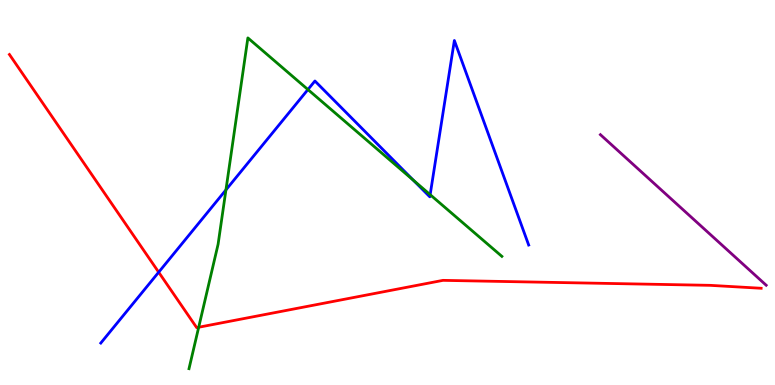[{'lines': ['blue', 'red'], 'intersections': [{'x': 2.05, 'y': 2.93}]}, {'lines': ['green', 'red'], 'intersections': [{'x': 2.56, 'y': 1.5}]}, {'lines': ['purple', 'red'], 'intersections': []}, {'lines': ['blue', 'green'], 'intersections': [{'x': 2.92, 'y': 5.07}, {'x': 3.97, 'y': 7.67}, {'x': 5.33, 'y': 5.32}, {'x': 5.55, 'y': 4.94}]}, {'lines': ['blue', 'purple'], 'intersections': []}, {'lines': ['green', 'purple'], 'intersections': []}]